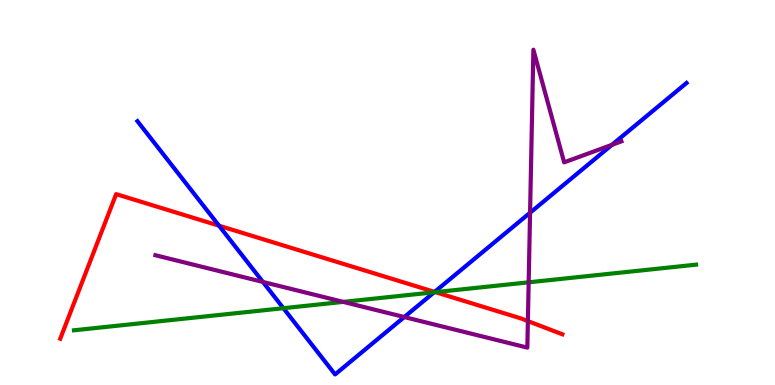[{'lines': ['blue', 'red'], 'intersections': [{'x': 2.83, 'y': 4.14}, {'x': 5.61, 'y': 2.42}]}, {'lines': ['green', 'red'], 'intersections': [{'x': 5.62, 'y': 2.41}]}, {'lines': ['purple', 'red'], 'intersections': [{'x': 6.81, 'y': 1.66}]}, {'lines': ['blue', 'green'], 'intersections': [{'x': 3.66, 'y': 1.99}, {'x': 5.6, 'y': 2.41}]}, {'lines': ['blue', 'purple'], 'intersections': [{'x': 3.39, 'y': 2.68}, {'x': 5.22, 'y': 1.77}, {'x': 6.84, 'y': 4.47}, {'x': 7.9, 'y': 6.24}]}, {'lines': ['green', 'purple'], 'intersections': [{'x': 4.43, 'y': 2.16}, {'x': 6.82, 'y': 2.67}]}]